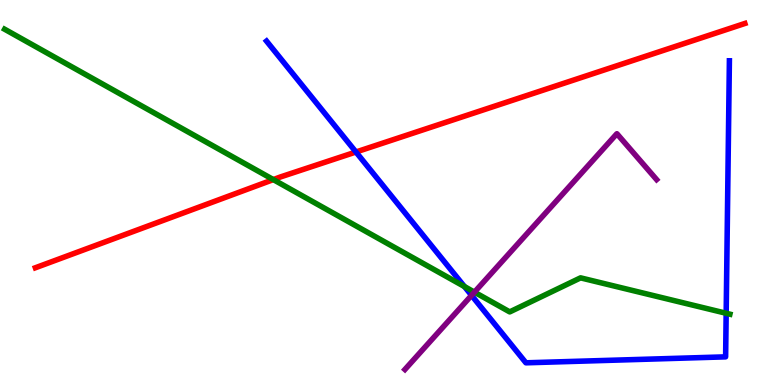[{'lines': ['blue', 'red'], 'intersections': [{'x': 4.59, 'y': 6.05}]}, {'lines': ['green', 'red'], 'intersections': [{'x': 3.53, 'y': 5.34}]}, {'lines': ['purple', 'red'], 'intersections': []}, {'lines': ['blue', 'green'], 'intersections': [{'x': 5.99, 'y': 2.56}, {'x': 9.37, 'y': 1.86}]}, {'lines': ['blue', 'purple'], 'intersections': [{'x': 6.08, 'y': 2.33}]}, {'lines': ['green', 'purple'], 'intersections': [{'x': 6.12, 'y': 2.41}]}]